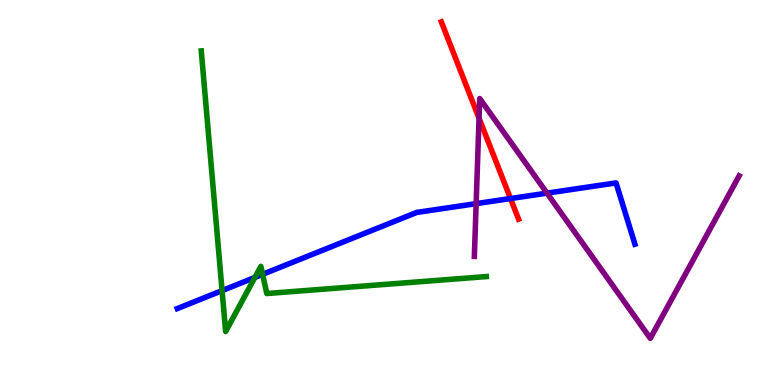[{'lines': ['blue', 'red'], 'intersections': [{'x': 6.59, 'y': 4.84}]}, {'lines': ['green', 'red'], 'intersections': []}, {'lines': ['purple', 'red'], 'intersections': [{'x': 6.18, 'y': 6.93}]}, {'lines': ['blue', 'green'], 'intersections': [{'x': 2.87, 'y': 2.45}, {'x': 3.29, 'y': 2.79}, {'x': 3.39, 'y': 2.87}]}, {'lines': ['blue', 'purple'], 'intersections': [{'x': 6.14, 'y': 4.71}, {'x': 7.06, 'y': 4.98}]}, {'lines': ['green', 'purple'], 'intersections': []}]